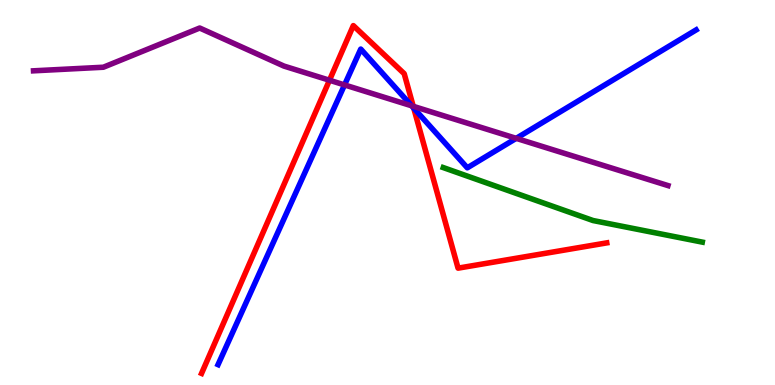[{'lines': ['blue', 'red'], 'intersections': [{'x': 5.34, 'y': 7.19}]}, {'lines': ['green', 'red'], 'intersections': []}, {'lines': ['purple', 'red'], 'intersections': [{'x': 4.25, 'y': 7.92}, {'x': 5.33, 'y': 7.24}]}, {'lines': ['blue', 'green'], 'intersections': []}, {'lines': ['blue', 'purple'], 'intersections': [{'x': 4.45, 'y': 7.79}, {'x': 5.31, 'y': 7.25}, {'x': 6.66, 'y': 6.41}]}, {'lines': ['green', 'purple'], 'intersections': []}]